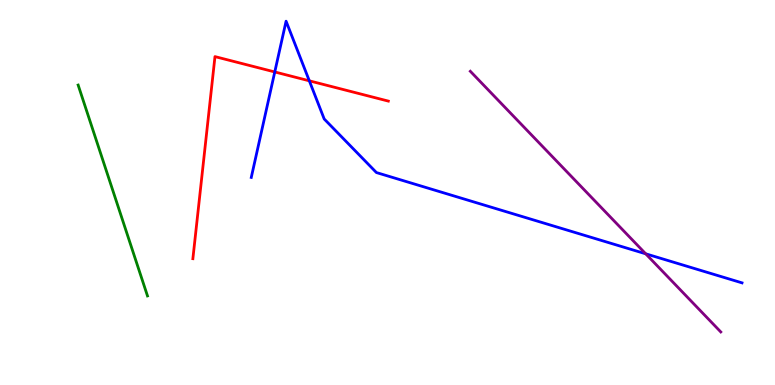[{'lines': ['blue', 'red'], 'intersections': [{'x': 3.55, 'y': 8.13}, {'x': 3.99, 'y': 7.9}]}, {'lines': ['green', 'red'], 'intersections': []}, {'lines': ['purple', 'red'], 'intersections': []}, {'lines': ['blue', 'green'], 'intersections': []}, {'lines': ['blue', 'purple'], 'intersections': [{'x': 8.33, 'y': 3.41}]}, {'lines': ['green', 'purple'], 'intersections': []}]